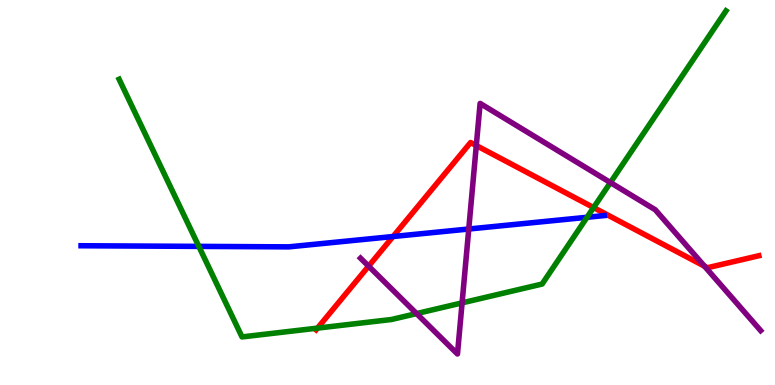[{'lines': ['blue', 'red'], 'intersections': [{'x': 5.07, 'y': 3.86}]}, {'lines': ['green', 'red'], 'intersections': [{'x': 4.1, 'y': 1.48}, {'x': 7.66, 'y': 4.61}]}, {'lines': ['purple', 'red'], 'intersections': [{'x': 4.76, 'y': 3.09}, {'x': 6.15, 'y': 6.22}, {'x': 9.09, 'y': 3.08}]}, {'lines': ['blue', 'green'], 'intersections': [{'x': 2.57, 'y': 3.6}, {'x': 7.57, 'y': 4.36}]}, {'lines': ['blue', 'purple'], 'intersections': [{'x': 6.05, 'y': 4.05}]}, {'lines': ['green', 'purple'], 'intersections': [{'x': 5.38, 'y': 1.85}, {'x': 5.96, 'y': 2.13}, {'x': 7.88, 'y': 5.26}]}]